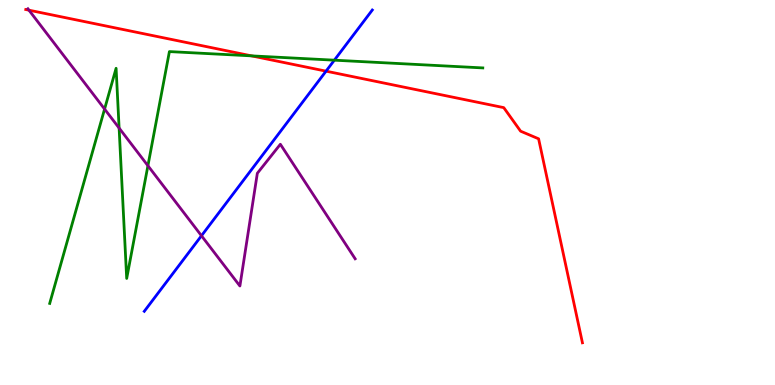[{'lines': ['blue', 'red'], 'intersections': [{'x': 4.21, 'y': 8.15}]}, {'lines': ['green', 'red'], 'intersections': [{'x': 3.25, 'y': 8.55}]}, {'lines': ['purple', 'red'], 'intersections': [{'x': 0.374, 'y': 9.74}]}, {'lines': ['blue', 'green'], 'intersections': [{'x': 4.31, 'y': 8.44}]}, {'lines': ['blue', 'purple'], 'intersections': [{'x': 2.6, 'y': 3.88}]}, {'lines': ['green', 'purple'], 'intersections': [{'x': 1.35, 'y': 7.17}, {'x': 1.54, 'y': 6.67}, {'x': 1.91, 'y': 5.7}]}]